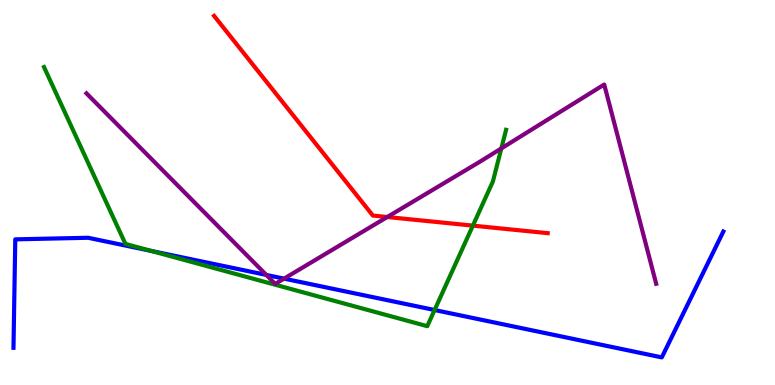[{'lines': ['blue', 'red'], 'intersections': []}, {'lines': ['green', 'red'], 'intersections': [{'x': 6.1, 'y': 4.14}]}, {'lines': ['purple', 'red'], 'intersections': [{'x': 5.0, 'y': 4.36}]}, {'lines': ['blue', 'green'], 'intersections': [{'x': 1.95, 'y': 3.48}, {'x': 5.61, 'y': 1.95}]}, {'lines': ['blue', 'purple'], 'intersections': [{'x': 3.44, 'y': 2.86}, {'x': 3.67, 'y': 2.76}]}, {'lines': ['green', 'purple'], 'intersections': [{'x': 6.47, 'y': 6.15}]}]